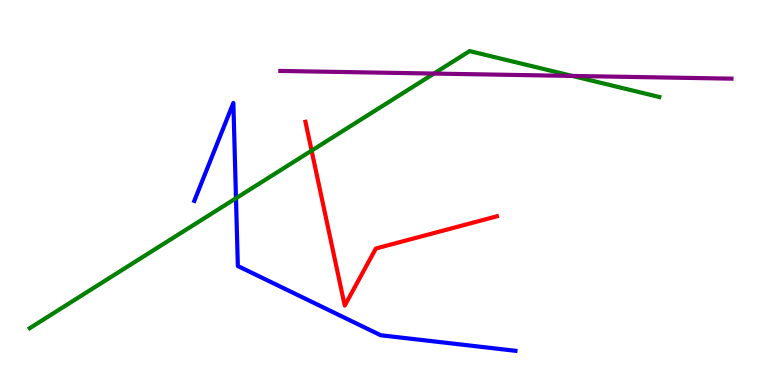[{'lines': ['blue', 'red'], 'intersections': []}, {'lines': ['green', 'red'], 'intersections': [{'x': 4.02, 'y': 6.09}]}, {'lines': ['purple', 'red'], 'intersections': []}, {'lines': ['blue', 'green'], 'intersections': [{'x': 3.04, 'y': 4.85}]}, {'lines': ['blue', 'purple'], 'intersections': []}, {'lines': ['green', 'purple'], 'intersections': [{'x': 5.6, 'y': 8.09}, {'x': 7.38, 'y': 8.03}]}]